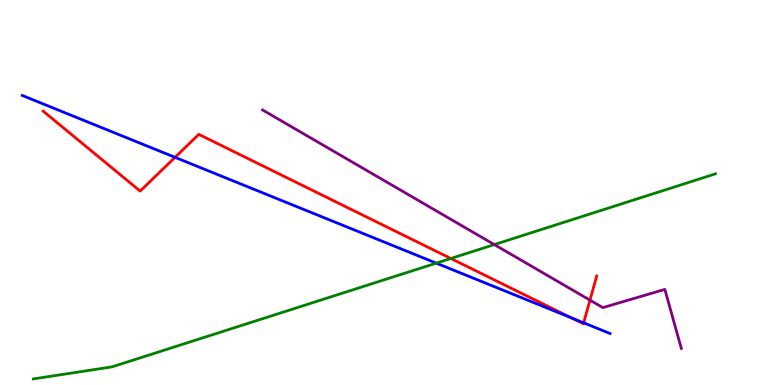[{'lines': ['blue', 'red'], 'intersections': [{'x': 2.26, 'y': 5.91}, {'x': 7.37, 'y': 1.74}, {'x': 7.53, 'y': 1.61}]}, {'lines': ['green', 'red'], 'intersections': [{'x': 5.82, 'y': 3.29}]}, {'lines': ['purple', 'red'], 'intersections': [{'x': 7.61, 'y': 2.2}]}, {'lines': ['blue', 'green'], 'intersections': [{'x': 5.63, 'y': 3.17}]}, {'lines': ['blue', 'purple'], 'intersections': []}, {'lines': ['green', 'purple'], 'intersections': [{'x': 6.38, 'y': 3.65}]}]